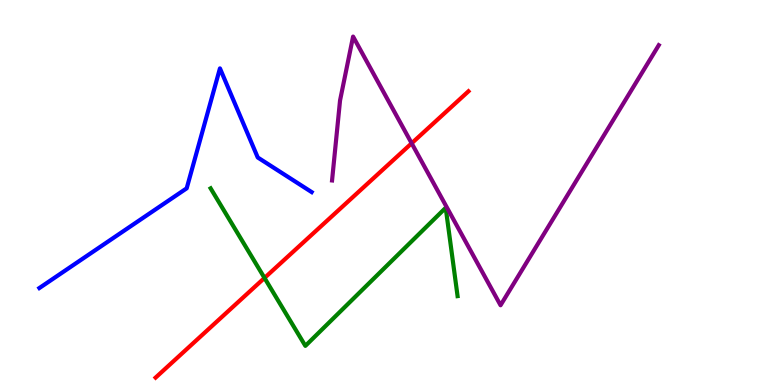[{'lines': ['blue', 'red'], 'intersections': []}, {'lines': ['green', 'red'], 'intersections': [{'x': 3.41, 'y': 2.78}]}, {'lines': ['purple', 'red'], 'intersections': [{'x': 5.31, 'y': 6.28}]}, {'lines': ['blue', 'green'], 'intersections': []}, {'lines': ['blue', 'purple'], 'intersections': []}, {'lines': ['green', 'purple'], 'intersections': []}]